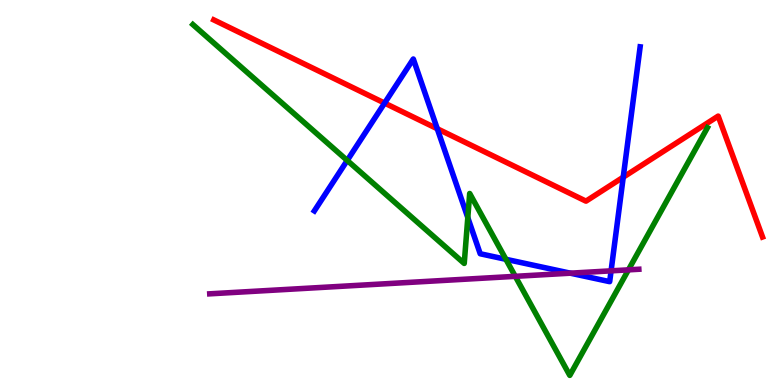[{'lines': ['blue', 'red'], 'intersections': [{'x': 4.96, 'y': 7.32}, {'x': 5.64, 'y': 6.66}, {'x': 8.04, 'y': 5.4}]}, {'lines': ['green', 'red'], 'intersections': []}, {'lines': ['purple', 'red'], 'intersections': []}, {'lines': ['blue', 'green'], 'intersections': [{'x': 4.48, 'y': 5.83}, {'x': 6.04, 'y': 4.35}, {'x': 6.53, 'y': 3.27}]}, {'lines': ['blue', 'purple'], 'intersections': [{'x': 7.36, 'y': 2.9}, {'x': 7.89, 'y': 2.97}]}, {'lines': ['green', 'purple'], 'intersections': [{'x': 6.65, 'y': 2.82}, {'x': 8.11, 'y': 2.99}]}]